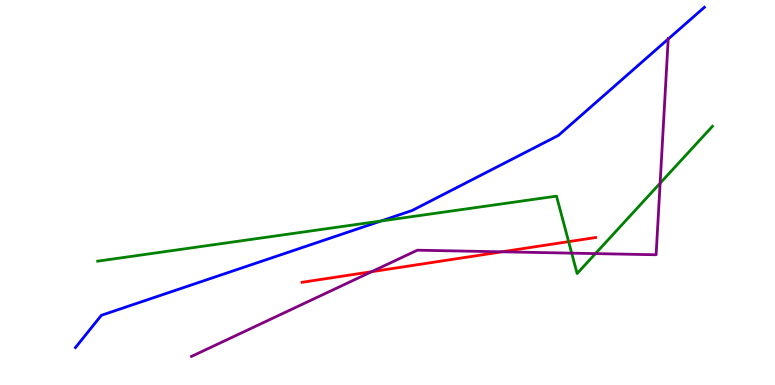[{'lines': ['blue', 'red'], 'intersections': []}, {'lines': ['green', 'red'], 'intersections': [{'x': 7.34, 'y': 3.72}]}, {'lines': ['purple', 'red'], 'intersections': [{'x': 4.8, 'y': 2.94}, {'x': 6.48, 'y': 3.46}]}, {'lines': ['blue', 'green'], 'intersections': [{'x': 4.92, 'y': 4.26}]}, {'lines': ['blue', 'purple'], 'intersections': [{'x': 8.62, 'y': 8.99}]}, {'lines': ['green', 'purple'], 'intersections': [{'x': 7.38, 'y': 3.42}, {'x': 7.68, 'y': 3.41}, {'x': 8.52, 'y': 5.24}]}]